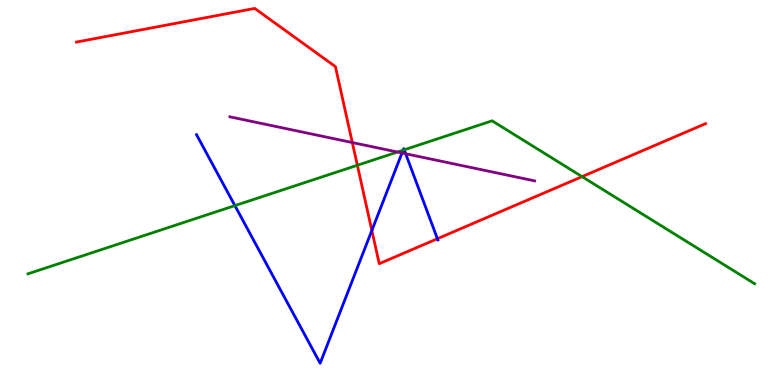[{'lines': ['blue', 'red'], 'intersections': [{'x': 4.8, 'y': 4.01}, {'x': 5.64, 'y': 3.8}]}, {'lines': ['green', 'red'], 'intersections': [{'x': 4.61, 'y': 5.71}, {'x': 7.51, 'y': 5.41}]}, {'lines': ['purple', 'red'], 'intersections': [{'x': 4.55, 'y': 6.3}]}, {'lines': ['blue', 'green'], 'intersections': [{'x': 3.03, 'y': 4.66}, {'x': 5.2, 'y': 6.1}, {'x': 5.22, 'y': 6.11}]}, {'lines': ['blue', 'purple'], 'intersections': [{'x': 5.19, 'y': 6.03}, {'x': 5.23, 'y': 6.01}]}, {'lines': ['green', 'purple'], 'intersections': [{'x': 5.13, 'y': 6.05}]}]